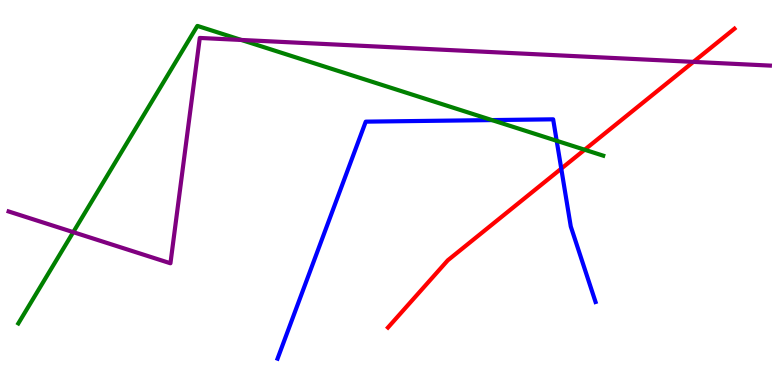[{'lines': ['blue', 'red'], 'intersections': [{'x': 7.24, 'y': 5.62}]}, {'lines': ['green', 'red'], 'intersections': [{'x': 7.54, 'y': 6.11}]}, {'lines': ['purple', 'red'], 'intersections': [{'x': 8.95, 'y': 8.39}]}, {'lines': ['blue', 'green'], 'intersections': [{'x': 6.35, 'y': 6.88}, {'x': 7.18, 'y': 6.34}]}, {'lines': ['blue', 'purple'], 'intersections': []}, {'lines': ['green', 'purple'], 'intersections': [{'x': 0.945, 'y': 3.97}, {'x': 3.11, 'y': 8.96}]}]